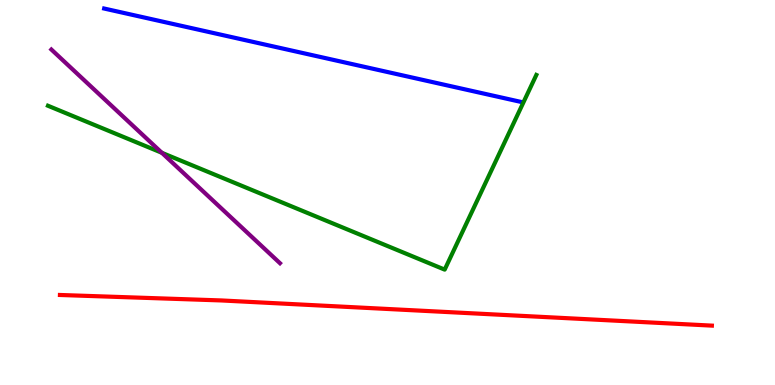[{'lines': ['blue', 'red'], 'intersections': []}, {'lines': ['green', 'red'], 'intersections': []}, {'lines': ['purple', 'red'], 'intersections': []}, {'lines': ['blue', 'green'], 'intersections': []}, {'lines': ['blue', 'purple'], 'intersections': []}, {'lines': ['green', 'purple'], 'intersections': [{'x': 2.09, 'y': 6.03}]}]